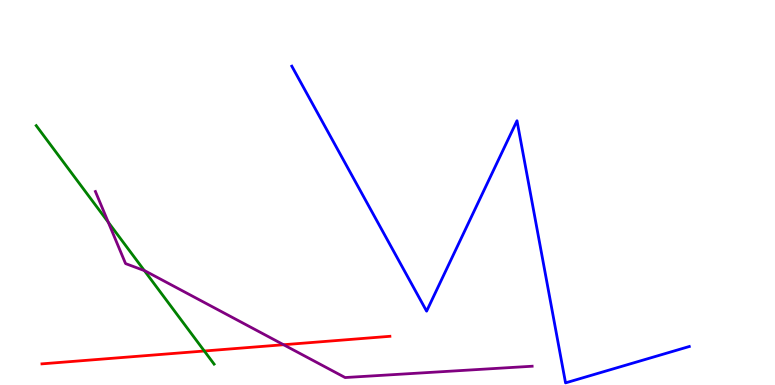[{'lines': ['blue', 'red'], 'intersections': []}, {'lines': ['green', 'red'], 'intersections': [{'x': 2.64, 'y': 0.883}]}, {'lines': ['purple', 'red'], 'intersections': [{'x': 3.66, 'y': 1.05}]}, {'lines': ['blue', 'green'], 'intersections': []}, {'lines': ['blue', 'purple'], 'intersections': []}, {'lines': ['green', 'purple'], 'intersections': [{'x': 1.4, 'y': 4.23}, {'x': 1.86, 'y': 2.97}]}]